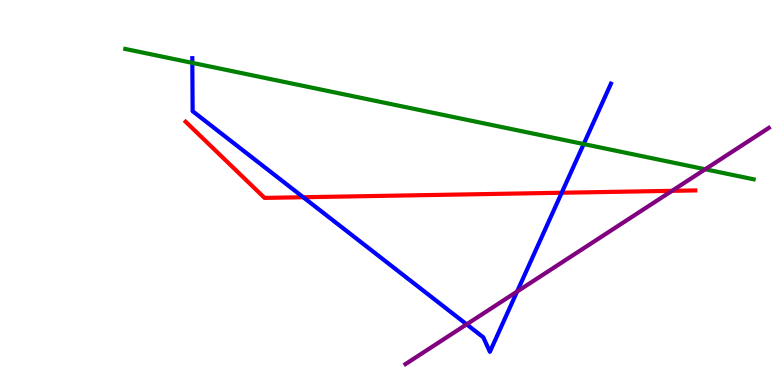[{'lines': ['blue', 'red'], 'intersections': [{'x': 3.91, 'y': 4.88}, {'x': 7.25, 'y': 4.99}]}, {'lines': ['green', 'red'], 'intersections': []}, {'lines': ['purple', 'red'], 'intersections': [{'x': 8.67, 'y': 5.04}]}, {'lines': ['blue', 'green'], 'intersections': [{'x': 2.48, 'y': 8.37}, {'x': 7.53, 'y': 6.26}]}, {'lines': ['blue', 'purple'], 'intersections': [{'x': 6.02, 'y': 1.58}, {'x': 6.67, 'y': 2.43}]}, {'lines': ['green', 'purple'], 'intersections': [{'x': 9.1, 'y': 5.6}]}]